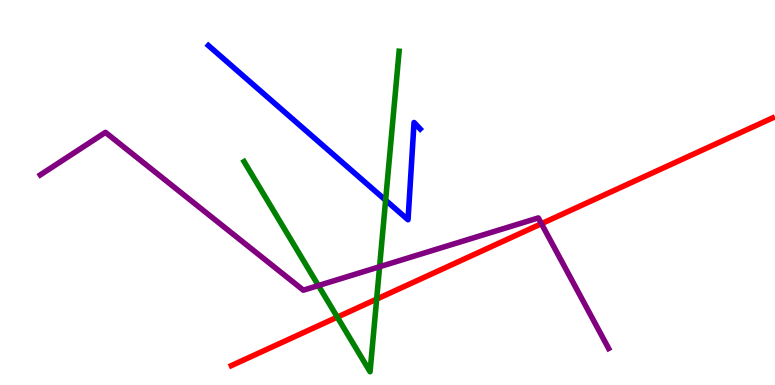[{'lines': ['blue', 'red'], 'intersections': []}, {'lines': ['green', 'red'], 'intersections': [{'x': 4.35, 'y': 1.76}, {'x': 4.86, 'y': 2.23}]}, {'lines': ['purple', 'red'], 'intersections': [{'x': 6.99, 'y': 4.19}]}, {'lines': ['blue', 'green'], 'intersections': [{'x': 4.98, 'y': 4.8}]}, {'lines': ['blue', 'purple'], 'intersections': []}, {'lines': ['green', 'purple'], 'intersections': [{'x': 4.11, 'y': 2.58}, {'x': 4.9, 'y': 3.07}]}]